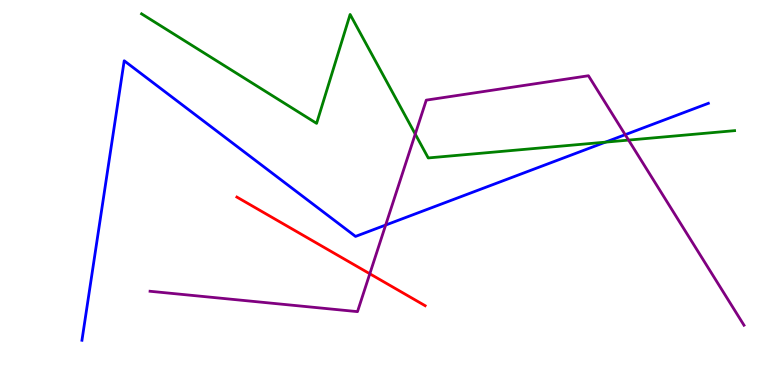[{'lines': ['blue', 'red'], 'intersections': []}, {'lines': ['green', 'red'], 'intersections': []}, {'lines': ['purple', 'red'], 'intersections': [{'x': 4.77, 'y': 2.89}]}, {'lines': ['blue', 'green'], 'intersections': [{'x': 7.81, 'y': 6.31}]}, {'lines': ['blue', 'purple'], 'intersections': [{'x': 4.98, 'y': 4.15}, {'x': 8.07, 'y': 6.5}]}, {'lines': ['green', 'purple'], 'intersections': [{'x': 5.36, 'y': 6.52}, {'x': 8.11, 'y': 6.36}]}]